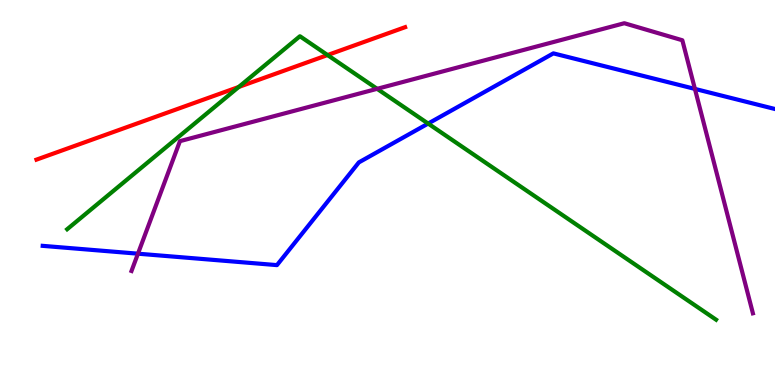[{'lines': ['blue', 'red'], 'intersections': []}, {'lines': ['green', 'red'], 'intersections': [{'x': 3.08, 'y': 7.74}, {'x': 4.23, 'y': 8.57}]}, {'lines': ['purple', 'red'], 'intersections': []}, {'lines': ['blue', 'green'], 'intersections': [{'x': 5.52, 'y': 6.79}]}, {'lines': ['blue', 'purple'], 'intersections': [{'x': 1.78, 'y': 3.41}, {'x': 8.97, 'y': 7.69}]}, {'lines': ['green', 'purple'], 'intersections': [{'x': 4.87, 'y': 7.69}]}]